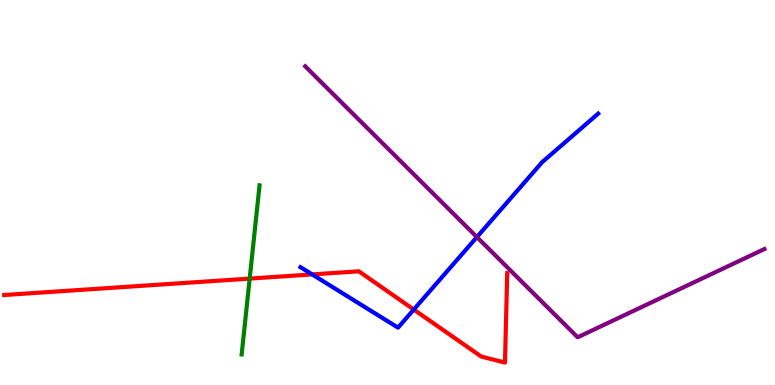[{'lines': ['blue', 'red'], 'intersections': [{'x': 4.03, 'y': 2.87}, {'x': 5.34, 'y': 1.96}]}, {'lines': ['green', 'red'], 'intersections': [{'x': 3.22, 'y': 2.76}]}, {'lines': ['purple', 'red'], 'intersections': []}, {'lines': ['blue', 'green'], 'intersections': []}, {'lines': ['blue', 'purple'], 'intersections': [{'x': 6.15, 'y': 3.84}]}, {'lines': ['green', 'purple'], 'intersections': []}]